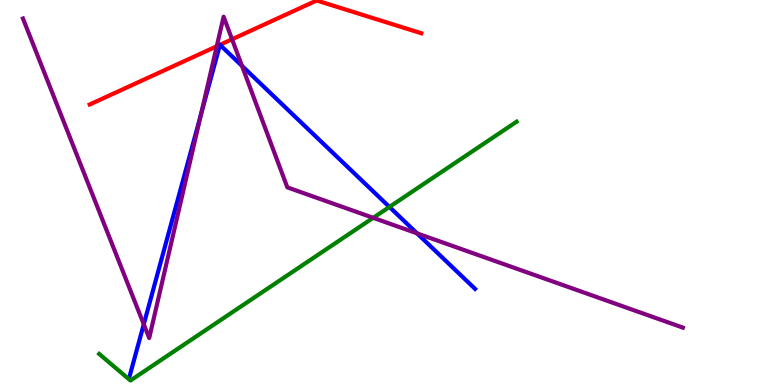[{'lines': ['blue', 'red'], 'intersections': [{'x': 2.84, 'y': 8.84}, {'x': 2.84, 'y': 8.84}]}, {'lines': ['green', 'red'], 'intersections': []}, {'lines': ['purple', 'red'], 'intersections': [{'x': 2.8, 'y': 8.8}, {'x': 2.99, 'y': 8.98}]}, {'lines': ['blue', 'green'], 'intersections': [{'x': 5.02, 'y': 4.62}]}, {'lines': ['blue', 'purple'], 'intersections': [{'x': 1.86, 'y': 1.58}, {'x': 2.59, 'y': 7.03}, {'x': 3.12, 'y': 8.29}, {'x': 5.38, 'y': 3.94}]}, {'lines': ['green', 'purple'], 'intersections': [{'x': 4.82, 'y': 4.34}]}]